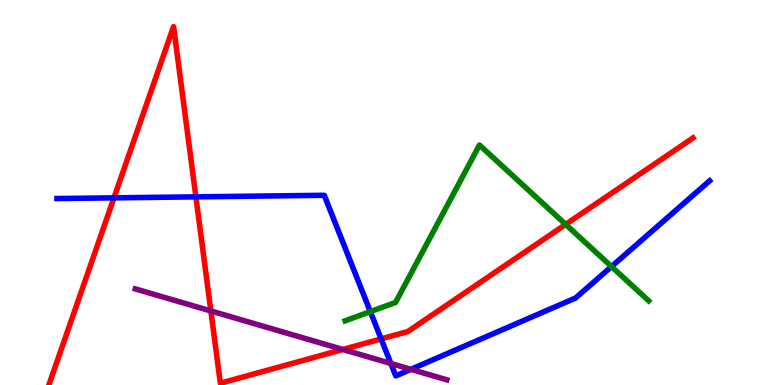[{'lines': ['blue', 'red'], 'intersections': [{'x': 1.47, 'y': 4.86}, {'x': 2.53, 'y': 4.89}, {'x': 4.92, 'y': 1.2}]}, {'lines': ['green', 'red'], 'intersections': [{'x': 7.3, 'y': 4.17}]}, {'lines': ['purple', 'red'], 'intersections': [{'x': 2.72, 'y': 1.92}, {'x': 4.42, 'y': 0.923}]}, {'lines': ['blue', 'green'], 'intersections': [{'x': 4.78, 'y': 1.91}, {'x': 7.89, 'y': 3.08}]}, {'lines': ['blue', 'purple'], 'intersections': [{'x': 5.04, 'y': 0.559}, {'x': 5.3, 'y': 0.407}]}, {'lines': ['green', 'purple'], 'intersections': []}]